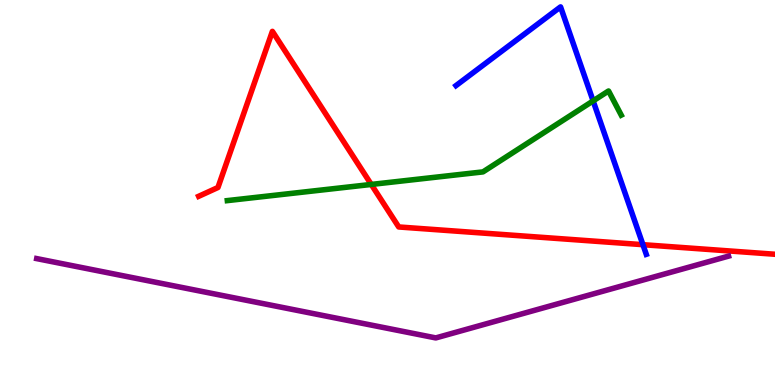[{'lines': ['blue', 'red'], 'intersections': [{'x': 8.3, 'y': 3.64}]}, {'lines': ['green', 'red'], 'intersections': [{'x': 4.79, 'y': 5.21}]}, {'lines': ['purple', 'red'], 'intersections': []}, {'lines': ['blue', 'green'], 'intersections': [{'x': 7.65, 'y': 7.38}]}, {'lines': ['blue', 'purple'], 'intersections': []}, {'lines': ['green', 'purple'], 'intersections': []}]